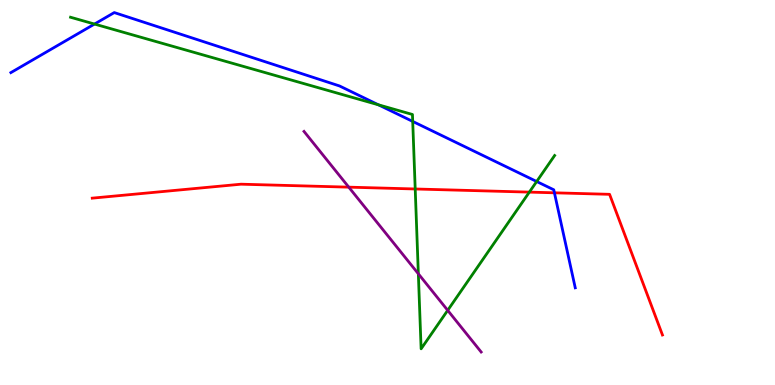[{'lines': ['blue', 'red'], 'intersections': [{'x': 7.15, 'y': 4.99}]}, {'lines': ['green', 'red'], 'intersections': [{'x': 5.36, 'y': 5.09}, {'x': 6.83, 'y': 5.01}]}, {'lines': ['purple', 'red'], 'intersections': [{'x': 4.5, 'y': 5.14}]}, {'lines': ['blue', 'green'], 'intersections': [{'x': 1.22, 'y': 9.38}, {'x': 4.88, 'y': 7.28}, {'x': 5.33, 'y': 6.85}, {'x': 6.92, 'y': 5.29}]}, {'lines': ['blue', 'purple'], 'intersections': []}, {'lines': ['green', 'purple'], 'intersections': [{'x': 5.4, 'y': 2.89}, {'x': 5.78, 'y': 1.94}]}]